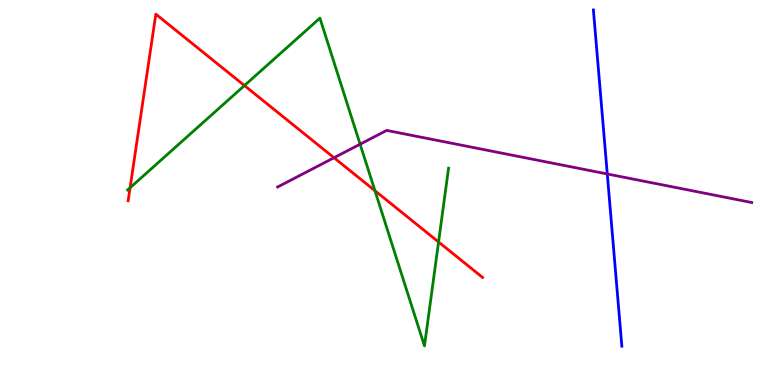[{'lines': ['blue', 'red'], 'intersections': []}, {'lines': ['green', 'red'], 'intersections': [{'x': 1.68, 'y': 5.12}, {'x': 3.15, 'y': 7.78}, {'x': 4.84, 'y': 5.05}, {'x': 5.66, 'y': 3.71}]}, {'lines': ['purple', 'red'], 'intersections': [{'x': 4.31, 'y': 5.9}]}, {'lines': ['blue', 'green'], 'intersections': []}, {'lines': ['blue', 'purple'], 'intersections': [{'x': 7.84, 'y': 5.48}]}, {'lines': ['green', 'purple'], 'intersections': [{'x': 4.65, 'y': 6.25}]}]